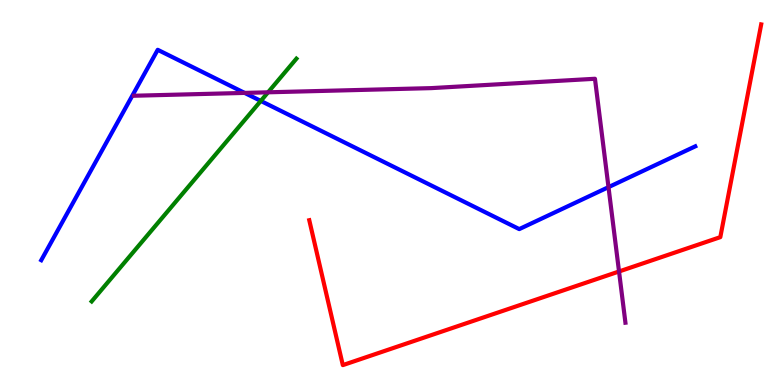[{'lines': ['blue', 'red'], 'intersections': []}, {'lines': ['green', 'red'], 'intersections': []}, {'lines': ['purple', 'red'], 'intersections': [{'x': 7.99, 'y': 2.95}]}, {'lines': ['blue', 'green'], 'intersections': [{'x': 3.37, 'y': 7.38}]}, {'lines': ['blue', 'purple'], 'intersections': [{'x': 3.16, 'y': 7.59}, {'x': 7.85, 'y': 5.14}]}, {'lines': ['green', 'purple'], 'intersections': [{'x': 3.46, 'y': 7.6}]}]